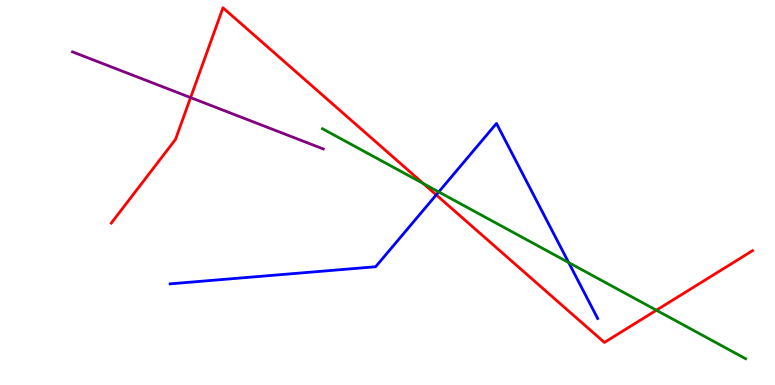[{'lines': ['blue', 'red'], 'intersections': [{'x': 5.63, 'y': 4.94}]}, {'lines': ['green', 'red'], 'intersections': [{'x': 5.46, 'y': 5.23}, {'x': 8.47, 'y': 1.94}]}, {'lines': ['purple', 'red'], 'intersections': [{'x': 2.46, 'y': 7.47}]}, {'lines': ['blue', 'green'], 'intersections': [{'x': 5.66, 'y': 5.01}, {'x': 7.34, 'y': 3.18}]}, {'lines': ['blue', 'purple'], 'intersections': []}, {'lines': ['green', 'purple'], 'intersections': []}]